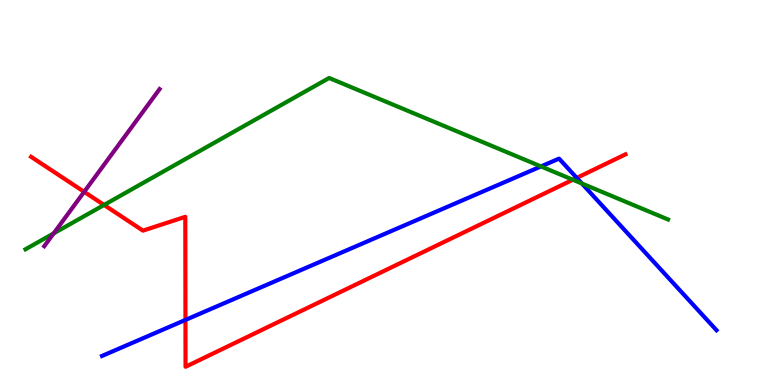[{'lines': ['blue', 'red'], 'intersections': [{'x': 2.39, 'y': 1.69}, {'x': 7.44, 'y': 5.38}]}, {'lines': ['green', 'red'], 'intersections': [{'x': 1.34, 'y': 4.68}, {'x': 7.39, 'y': 5.33}]}, {'lines': ['purple', 'red'], 'intersections': [{'x': 1.09, 'y': 5.02}]}, {'lines': ['blue', 'green'], 'intersections': [{'x': 6.98, 'y': 5.68}, {'x': 7.51, 'y': 5.23}]}, {'lines': ['blue', 'purple'], 'intersections': []}, {'lines': ['green', 'purple'], 'intersections': [{'x': 0.692, 'y': 3.94}]}]